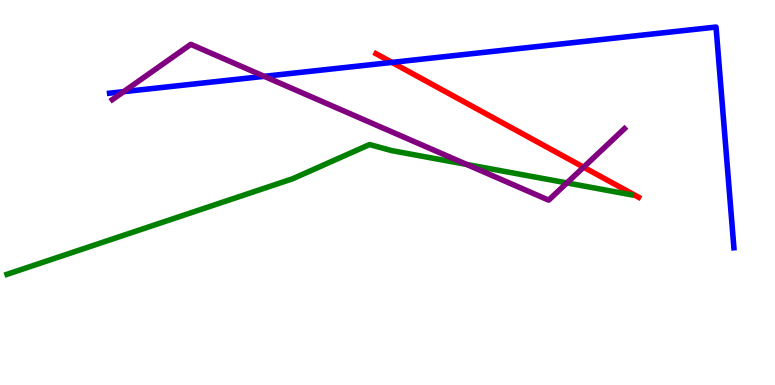[{'lines': ['blue', 'red'], 'intersections': [{'x': 5.06, 'y': 8.38}]}, {'lines': ['green', 'red'], 'intersections': []}, {'lines': ['purple', 'red'], 'intersections': [{'x': 7.53, 'y': 5.66}]}, {'lines': ['blue', 'green'], 'intersections': []}, {'lines': ['blue', 'purple'], 'intersections': [{'x': 1.6, 'y': 7.62}, {'x': 3.41, 'y': 8.02}]}, {'lines': ['green', 'purple'], 'intersections': [{'x': 6.02, 'y': 5.73}, {'x': 7.31, 'y': 5.25}]}]